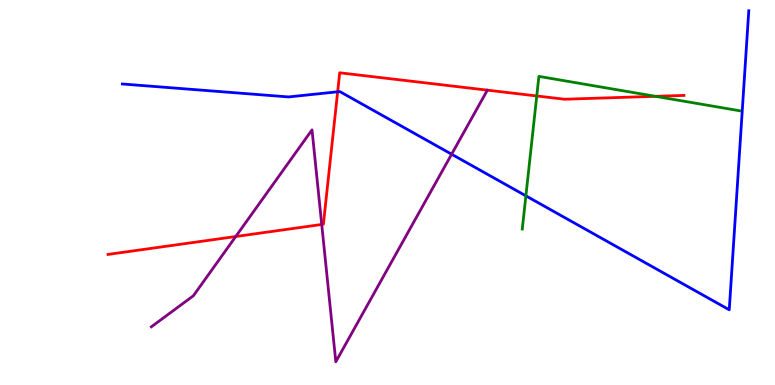[{'lines': ['blue', 'red'], 'intersections': [{'x': 4.36, 'y': 7.62}]}, {'lines': ['green', 'red'], 'intersections': [{'x': 6.93, 'y': 7.51}, {'x': 8.46, 'y': 7.5}]}, {'lines': ['purple', 'red'], 'intersections': [{'x': 3.04, 'y': 3.86}, {'x': 4.15, 'y': 4.17}]}, {'lines': ['blue', 'green'], 'intersections': [{'x': 6.79, 'y': 4.91}]}, {'lines': ['blue', 'purple'], 'intersections': [{'x': 5.83, 'y': 5.99}]}, {'lines': ['green', 'purple'], 'intersections': []}]